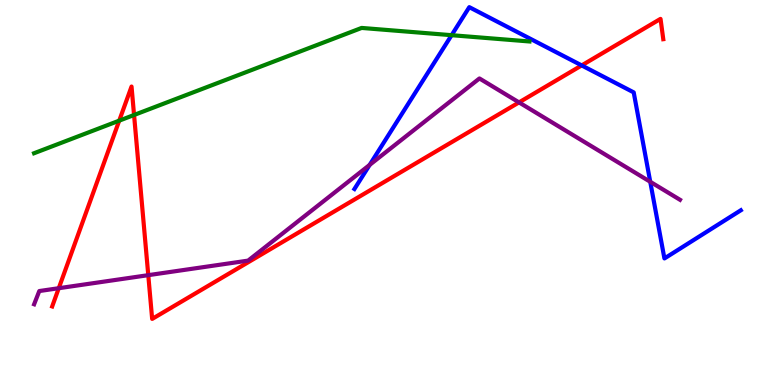[{'lines': ['blue', 'red'], 'intersections': [{'x': 7.51, 'y': 8.3}]}, {'lines': ['green', 'red'], 'intersections': [{'x': 1.54, 'y': 6.87}, {'x': 1.73, 'y': 7.01}]}, {'lines': ['purple', 'red'], 'intersections': [{'x': 0.758, 'y': 2.51}, {'x': 1.91, 'y': 2.85}, {'x': 6.7, 'y': 7.34}]}, {'lines': ['blue', 'green'], 'intersections': [{'x': 5.83, 'y': 9.09}]}, {'lines': ['blue', 'purple'], 'intersections': [{'x': 4.77, 'y': 5.72}, {'x': 8.39, 'y': 5.28}]}, {'lines': ['green', 'purple'], 'intersections': []}]